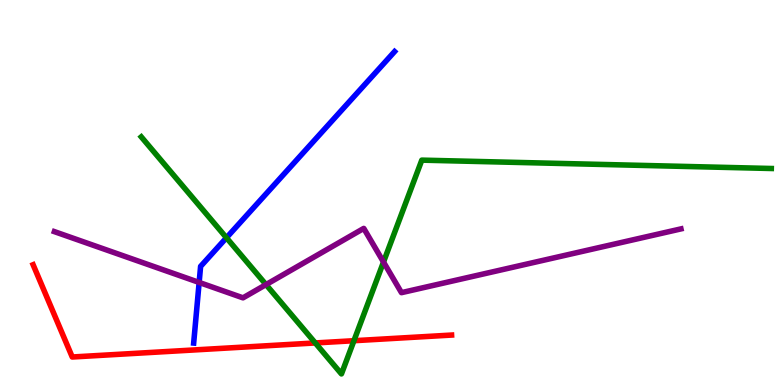[{'lines': ['blue', 'red'], 'intersections': []}, {'lines': ['green', 'red'], 'intersections': [{'x': 4.07, 'y': 1.09}, {'x': 4.57, 'y': 1.15}]}, {'lines': ['purple', 'red'], 'intersections': []}, {'lines': ['blue', 'green'], 'intersections': [{'x': 2.92, 'y': 3.82}]}, {'lines': ['blue', 'purple'], 'intersections': [{'x': 2.57, 'y': 2.66}]}, {'lines': ['green', 'purple'], 'intersections': [{'x': 3.43, 'y': 2.61}, {'x': 4.95, 'y': 3.19}]}]